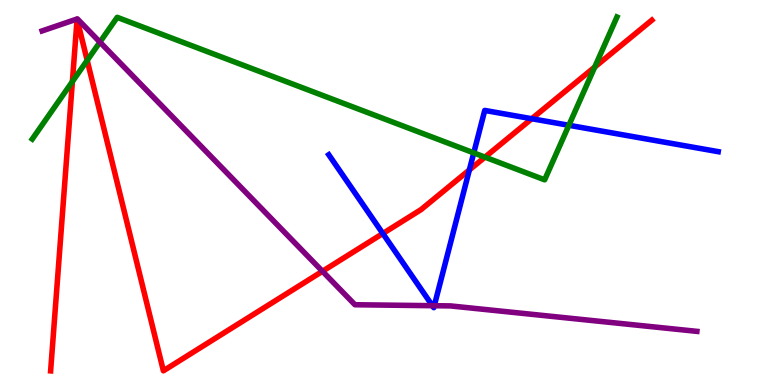[{'lines': ['blue', 'red'], 'intersections': [{'x': 4.94, 'y': 3.93}, {'x': 6.06, 'y': 5.59}, {'x': 6.86, 'y': 6.92}]}, {'lines': ['green', 'red'], 'intersections': [{'x': 0.934, 'y': 7.88}, {'x': 1.12, 'y': 8.43}, {'x': 6.26, 'y': 5.92}, {'x': 7.67, 'y': 8.26}]}, {'lines': ['purple', 'red'], 'intersections': [{'x': 4.16, 'y': 2.95}]}, {'lines': ['blue', 'green'], 'intersections': [{'x': 6.11, 'y': 6.03}, {'x': 7.34, 'y': 6.75}]}, {'lines': ['blue', 'purple'], 'intersections': [{'x': 5.58, 'y': 2.06}, {'x': 5.6, 'y': 2.06}]}, {'lines': ['green', 'purple'], 'intersections': [{'x': 1.29, 'y': 8.91}]}]